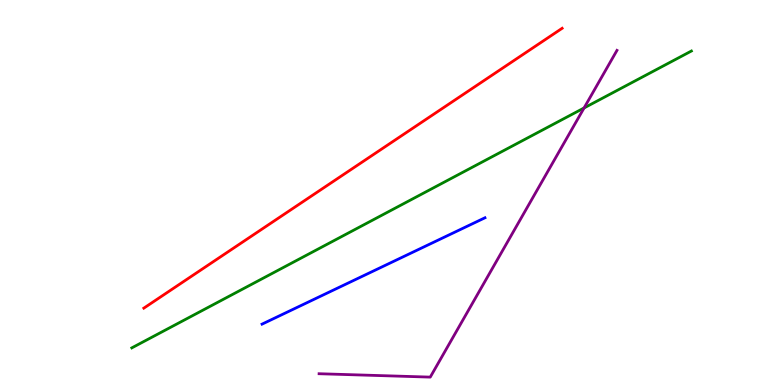[{'lines': ['blue', 'red'], 'intersections': []}, {'lines': ['green', 'red'], 'intersections': []}, {'lines': ['purple', 'red'], 'intersections': []}, {'lines': ['blue', 'green'], 'intersections': []}, {'lines': ['blue', 'purple'], 'intersections': []}, {'lines': ['green', 'purple'], 'intersections': [{'x': 7.54, 'y': 7.2}]}]